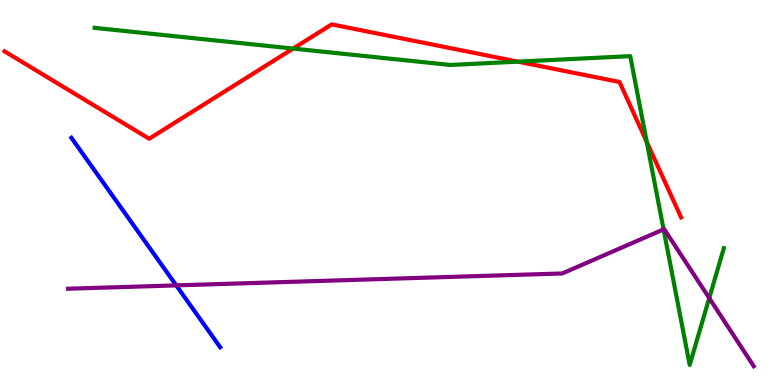[{'lines': ['blue', 'red'], 'intersections': []}, {'lines': ['green', 'red'], 'intersections': [{'x': 3.78, 'y': 8.74}, {'x': 6.68, 'y': 8.4}, {'x': 8.35, 'y': 6.31}]}, {'lines': ['purple', 'red'], 'intersections': []}, {'lines': ['blue', 'green'], 'intersections': []}, {'lines': ['blue', 'purple'], 'intersections': [{'x': 2.27, 'y': 2.59}]}, {'lines': ['green', 'purple'], 'intersections': [{'x': 8.56, 'y': 4.04}, {'x': 9.15, 'y': 2.26}]}]